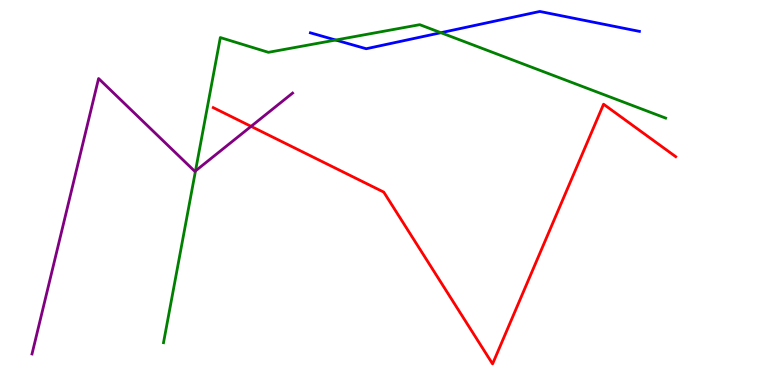[{'lines': ['blue', 'red'], 'intersections': []}, {'lines': ['green', 'red'], 'intersections': []}, {'lines': ['purple', 'red'], 'intersections': [{'x': 3.24, 'y': 6.72}]}, {'lines': ['blue', 'green'], 'intersections': [{'x': 4.33, 'y': 8.96}, {'x': 5.69, 'y': 9.15}]}, {'lines': ['blue', 'purple'], 'intersections': []}, {'lines': ['green', 'purple'], 'intersections': [{'x': 2.52, 'y': 5.56}]}]